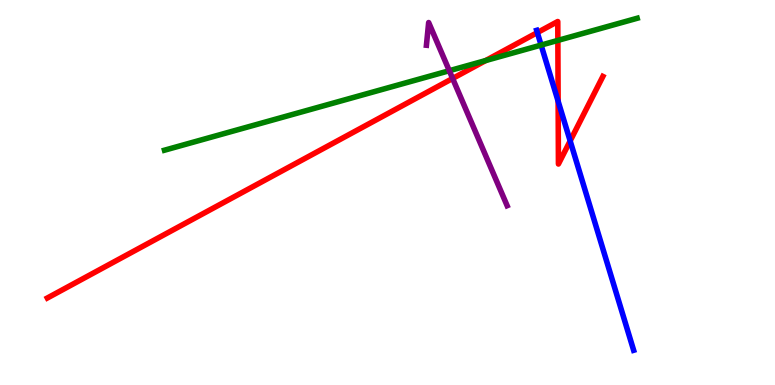[{'lines': ['blue', 'red'], 'intersections': [{'x': 6.93, 'y': 9.15}, {'x': 7.2, 'y': 7.37}, {'x': 7.36, 'y': 6.34}]}, {'lines': ['green', 'red'], 'intersections': [{'x': 6.27, 'y': 8.43}, {'x': 7.2, 'y': 8.95}]}, {'lines': ['purple', 'red'], 'intersections': [{'x': 5.84, 'y': 7.96}]}, {'lines': ['blue', 'green'], 'intersections': [{'x': 6.98, 'y': 8.83}]}, {'lines': ['blue', 'purple'], 'intersections': []}, {'lines': ['green', 'purple'], 'intersections': [{'x': 5.8, 'y': 8.16}]}]